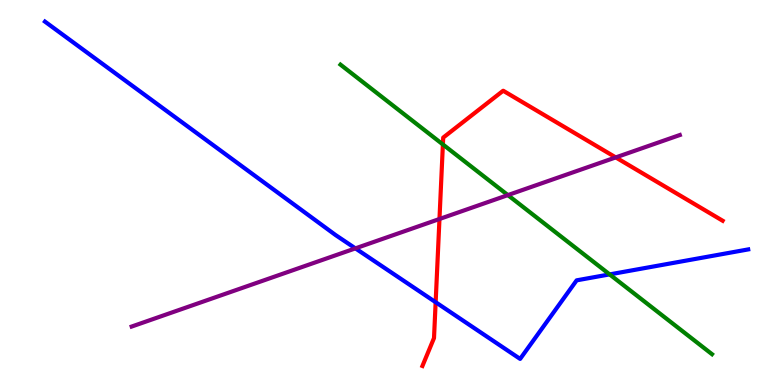[{'lines': ['blue', 'red'], 'intersections': [{'x': 5.62, 'y': 2.15}]}, {'lines': ['green', 'red'], 'intersections': [{'x': 5.71, 'y': 6.25}]}, {'lines': ['purple', 'red'], 'intersections': [{'x': 5.67, 'y': 4.31}, {'x': 7.95, 'y': 5.91}]}, {'lines': ['blue', 'green'], 'intersections': [{'x': 7.87, 'y': 2.87}]}, {'lines': ['blue', 'purple'], 'intersections': [{'x': 4.59, 'y': 3.55}]}, {'lines': ['green', 'purple'], 'intersections': [{'x': 6.55, 'y': 4.93}]}]